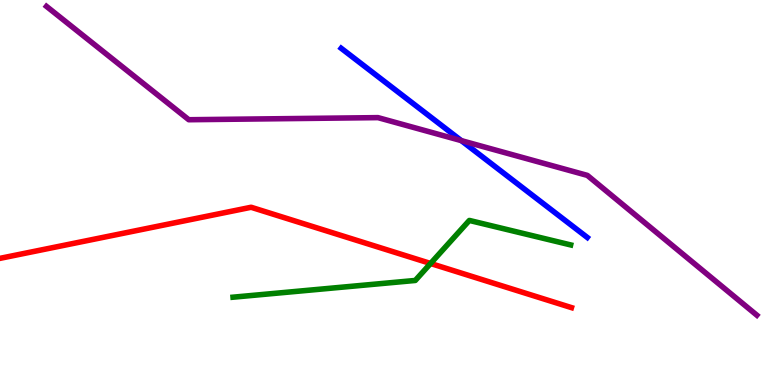[{'lines': ['blue', 'red'], 'intersections': []}, {'lines': ['green', 'red'], 'intersections': [{'x': 5.56, 'y': 3.16}]}, {'lines': ['purple', 'red'], 'intersections': []}, {'lines': ['blue', 'green'], 'intersections': []}, {'lines': ['blue', 'purple'], 'intersections': [{'x': 5.95, 'y': 6.35}]}, {'lines': ['green', 'purple'], 'intersections': []}]